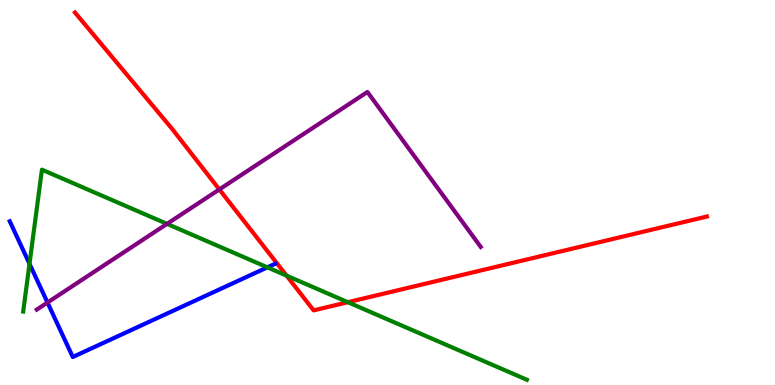[{'lines': ['blue', 'red'], 'intersections': []}, {'lines': ['green', 'red'], 'intersections': [{'x': 3.7, 'y': 2.84}, {'x': 4.49, 'y': 2.15}]}, {'lines': ['purple', 'red'], 'intersections': [{'x': 2.83, 'y': 5.08}]}, {'lines': ['blue', 'green'], 'intersections': [{'x': 0.381, 'y': 3.15}, {'x': 3.45, 'y': 3.06}]}, {'lines': ['blue', 'purple'], 'intersections': [{'x': 0.613, 'y': 2.14}]}, {'lines': ['green', 'purple'], 'intersections': [{'x': 2.16, 'y': 4.19}]}]